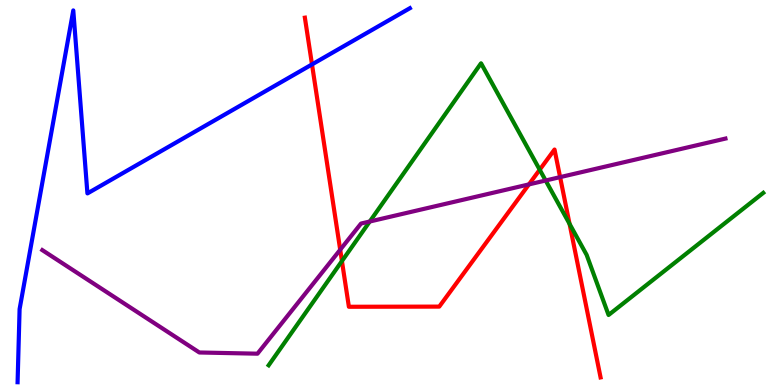[{'lines': ['blue', 'red'], 'intersections': [{'x': 4.03, 'y': 8.33}]}, {'lines': ['green', 'red'], 'intersections': [{'x': 4.41, 'y': 3.22}, {'x': 6.96, 'y': 5.59}, {'x': 7.35, 'y': 4.19}]}, {'lines': ['purple', 'red'], 'intersections': [{'x': 4.39, 'y': 3.51}, {'x': 6.83, 'y': 5.21}, {'x': 7.23, 'y': 5.4}]}, {'lines': ['blue', 'green'], 'intersections': []}, {'lines': ['blue', 'purple'], 'intersections': []}, {'lines': ['green', 'purple'], 'intersections': [{'x': 4.77, 'y': 4.25}, {'x': 7.04, 'y': 5.31}]}]